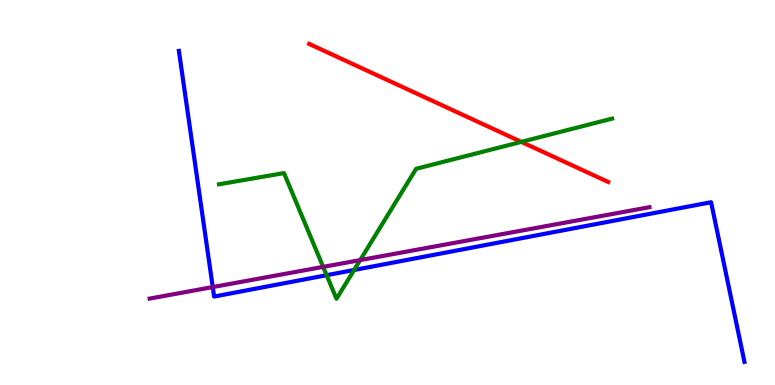[{'lines': ['blue', 'red'], 'intersections': []}, {'lines': ['green', 'red'], 'intersections': [{'x': 6.73, 'y': 6.31}]}, {'lines': ['purple', 'red'], 'intersections': []}, {'lines': ['blue', 'green'], 'intersections': [{'x': 4.21, 'y': 2.85}, {'x': 4.57, 'y': 2.99}]}, {'lines': ['blue', 'purple'], 'intersections': [{'x': 2.75, 'y': 2.54}]}, {'lines': ['green', 'purple'], 'intersections': [{'x': 4.17, 'y': 3.07}, {'x': 4.65, 'y': 3.24}]}]